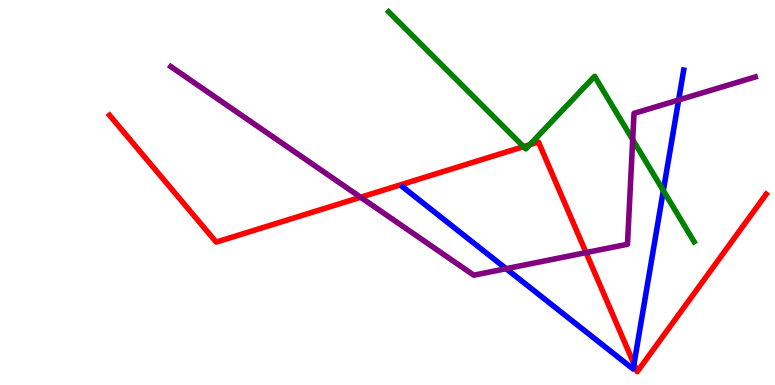[{'lines': ['blue', 'red'], 'intersections': [{'x': 8.18, 'y': 0.544}]}, {'lines': ['green', 'red'], 'intersections': [{'x': 6.76, 'y': 6.19}, {'x': 6.84, 'y': 6.24}]}, {'lines': ['purple', 'red'], 'intersections': [{'x': 4.65, 'y': 4.88}, {'x': 7.56, 'y': 3.44}]}, {'lines': ['blue', 'green'], 'intersections': [{'x': 8.56, 'y': 5.05}]}, {'lines': ['blue', 'purple'], 'intersections': [{'x': 6.53, 'y': 3.02}, {'x': 8.76, 'y': 7.4}]}, {'lines': ['green', 'purple'], 'intersections': [{'x': 8.16, 'y': 6.37}]}]